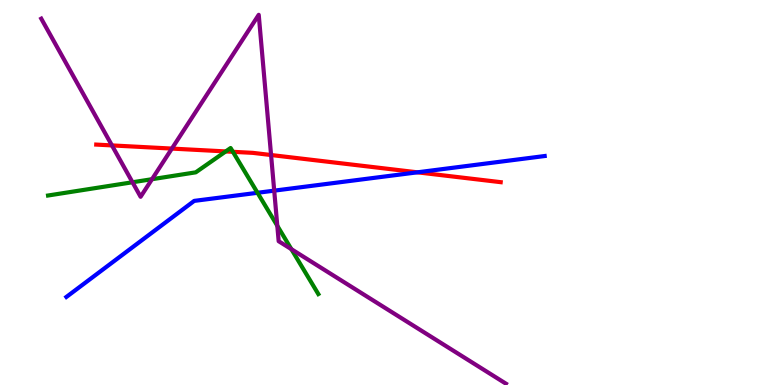[{'lines': ['blue', 'red'], 'intersections': [{'x': 5.39, 'y': 5.52}]}, {'lines': ['green', 'red'], 'intersections': [{'x': 2.91, 'y': 6.07}, {'x': 3.01, 'y': 6.06}]}, {'lines': ['purple', 'red'], 'intersections': [{'x': 1.44, 'y': 6.22}, {'x': 2.22, 'y': 6.14}, {'x': 3.5, 'y': 5.97}]}, {'lines': ['blue', 'green'], 'intersections': [{'x': 3.32, 'y': 4.99}]}, {'lines': ['blue', 'purple'], 'intersections': [{'x': 3.54, 'y': 5.05}]}, {'lines': ['green', 'purple'], 'intersections': [{'x': 1.71, 'y': 5.27}, {'x': 1.96, 'y': 5.35}, {'x': 3.58, 'y': 4.14}, {'x': 3.76, 'y': 3.53}]}]